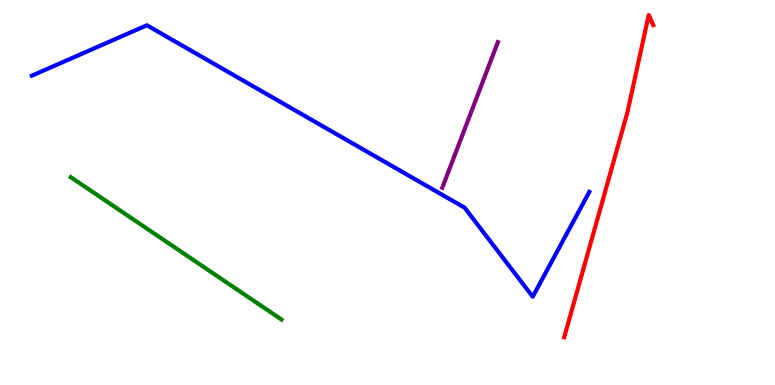[{'lines': ['blue', 'red'], 'intersections': []}, {'lines': ['green', 'red'], 'intersections': []}, {'lines': ['purple', 'red'], 'intersections': []}, {'lines': ['blue', 'green'], 'intersections': []}, {'lines': ['blue', 'purple'], 'intersections': []}, {'lines': ['green', 'purple'], 'intersections': []}]